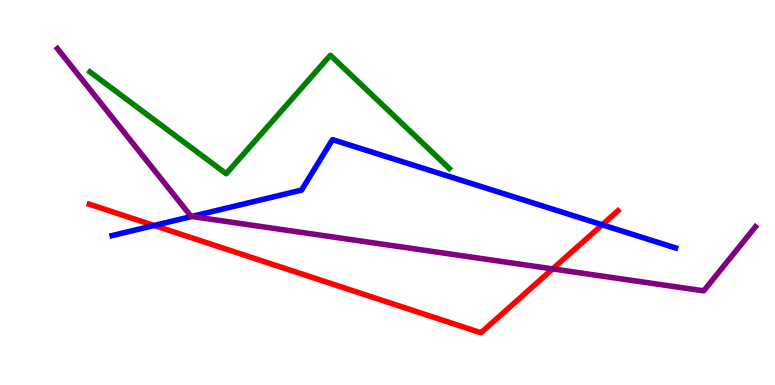[{'lines': ['blue', 'red'], 'intersections': [{'x': 1.99, 'y': 4.14}, {'x': 7.77, 'y': 4.16}]}, {'lines': ['green', 'red'], 'intersections': []}, {'lines': ['purple', 'red'], 'intersections': [{'x': 7.13, 'y': 3.02}]}, {'lines': ['blue', 'green'], 'intersections': []}, {'lines': ['blue', 'purple'], 'intersections': [{'x': 2.47, 'y': 4.38}]}, {'lines': ['green', 'purple'], 'intersections': []}]